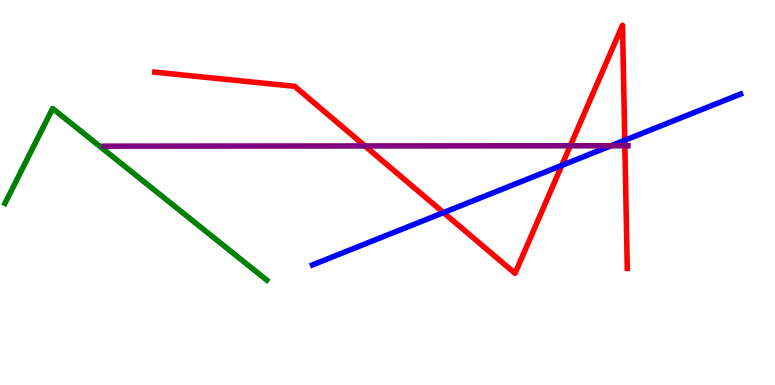[{'lines': ['blue', 'red'], 'intersections': [{'x': 5.72, 'y': 4.48}, {'x': 7.25, 'y': 5.7}, {'x': 8.06, 'y': 6.36}]}, {'lines': ['green', 'red'], 'intersections': []}, {'lines': ['purple', 'red'], 'intersections': [{'x': 4.71, 'y': 6.21}, {'x': 7.36, 'y': 6.21}, {'x': 8.06, 'y': 6.21}]}, {'lines': ['blue', 'green'], 'intersections': []}, {'lines': ['blue', 'purple'], 'intersections': [{'x': 7.88, 'y': 6.21}]}, {'lines': ['green', 'purple'], 'intersections': []}]